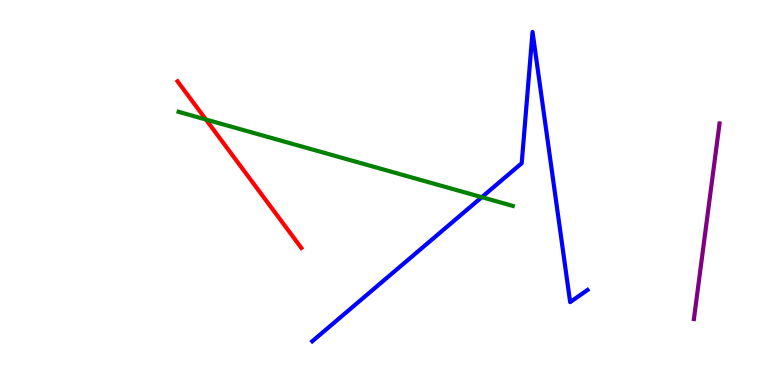[{'lines': ['blue', 'red'], 'intersections': []}, {'lines': ['green', 'red'], 'intersections': [{'x': 2.66, 'y': 6.9}]}, {'lines': ['purple', 'red'], 'intersections': []}, {'lines': ['blue', 'green'], 'intersections': [{'x': 6.22, 'y': 4.88}]}, {'lines': ['blue', 'purple'], 'intersections': []}, {'lines': ['green', 'purple'], 'intersections': []}]